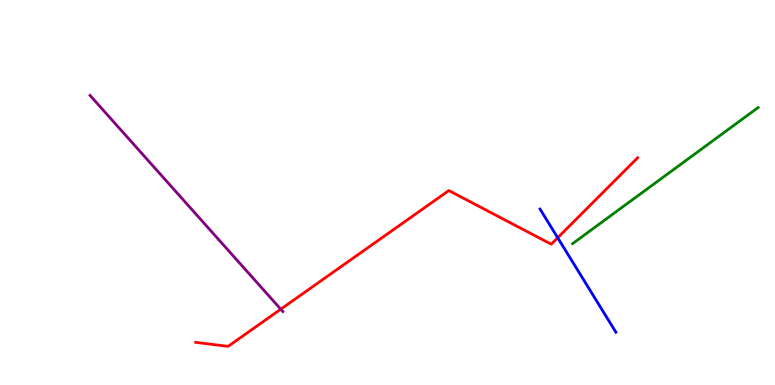[{'lines': ['blue', 'red'], 'intersections': [{'x': 7.2, 'y': 3.82}]}, {'lines': ['green', 'red'], 'intersections': []}, {'lines': ['purple', 'red'], 'intersections': [{'x': 3.62, 'y': 1.97}]}, {'lines': ['blue', 'green'], 'intersections': []}, {'lines': ['blue', 'purple'], 'intersections': []}, {'lines': ['green', 'purple'], 'intersections': []}]